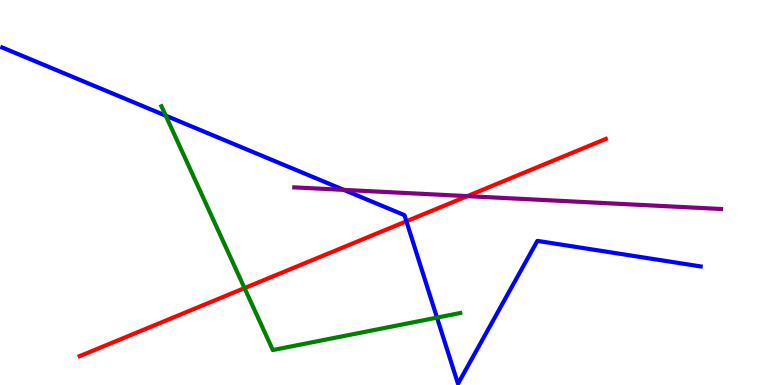[{'lines': ['blue', 'red'], 'intersections': [{'x': 5.24, 'y': 4.25}]}, {'lines': ['green', 'red'], 'intersections': [{'x': 3.16, 'y': 2.52}]}, {'lines': ['purple', 'red'], 'intersections': [{'x': 6.03, 'y': 4.91}]}, {'lines': ['blue', 'green'], 'intersections': [{'x': 2.14, 'y': 7.0}, {'x': 5.64, 'y': 1.75}]}, {'lines': ['blue', 'purple'], 'intersections': [{'x': 4.44, 'y': 5.07}]}, {'lines': ['green', 'purple'], 'intersections': []}]